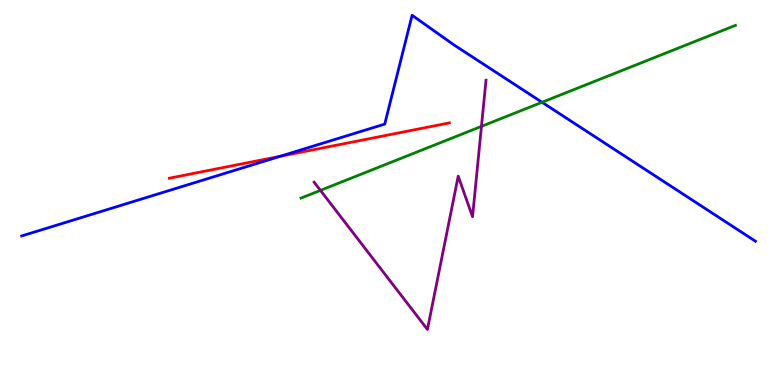[{'lines': ['blue', 'red'], 'intersections': [{'x': 3.62, 'y': 5.94}]}, {'lines': ['green', 'red'], 'intersections': []}, {'lines': ['purple', 'red'], 'intersections': []}, {'lines': ['blue', 'green'], 'intersections': [{'x': 6.99, 'y': 7.34}]}, {'lines': ['blue', 'purple'], 'intersections': []}, {'lines': ['green', 'purple'], 'intersections': [{'x': 4.13, 'y': 5.06}, {'x': 6.21, 'y': 6.72}]}]